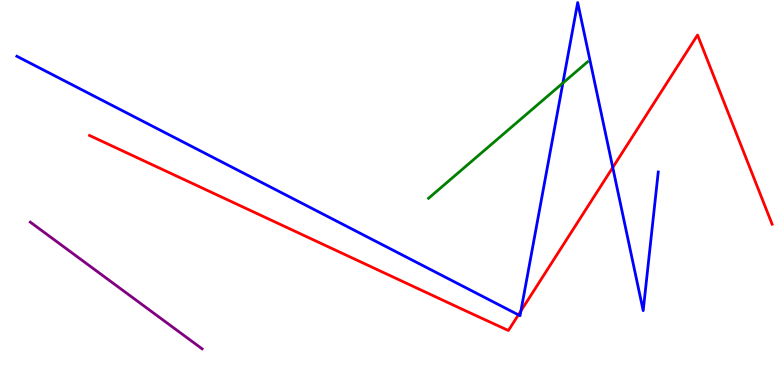[{'lines': ['blue', 'red'], 'intersections': [{'x': 6.69, 'y': 1.82}, {'x': 6.72, 'y': 1.92}, {'x': 7.91, 'y': 5.65}]}, {'lines': ['green', 'red'], 'intersections': []}, {'lines': ['purple', 'red'], 'intersections': []}, {'lines': ['blue', 'green'], 'intersections': [{'x': 7.26, 'y': 7.84}]}, {'lines': ['blue', 'purple'], 'intersections': []}, {'lines': ['green', 'purple'], 'intersections': []}]